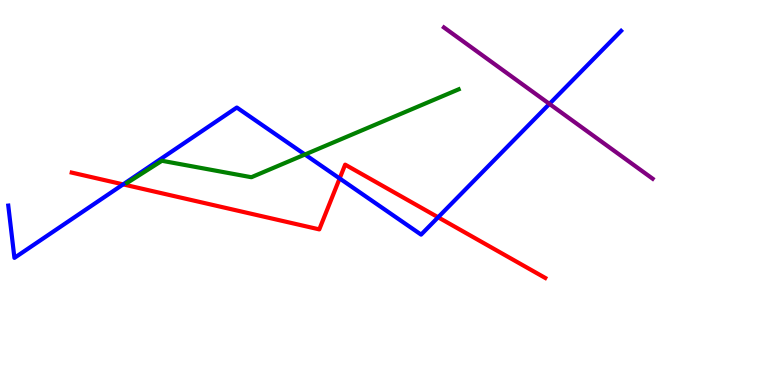[{'lines': ['blue', 'red'], 'intersections': [{'x': 1.59, 'y': 5.21}, {'x': 4.38, 'y': 5.37}, {'x': 5.65, 'y': 4.36}]}, {'lines': ['green', 'red'], 'intersections': []}, {'lines': ['purple', 'red'], 'intersections': []}, {'lines': ['blue', 'green'], 'intersections': [{'x': 3.93, 'y': 5.99}]}, {'lines': ['blue', 'purple'], 'intersections': [{'x': 7.09, 'y': 7.3}]}, {'lines': ['green', 'purple'], 'intersections': []}]